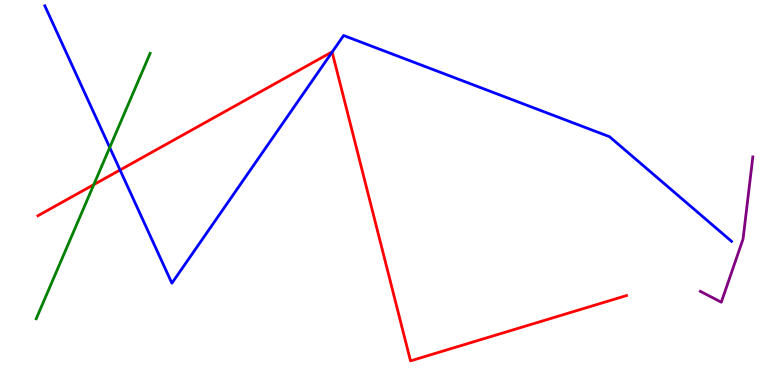[{'lines': ['blue', 'red'], 'intersections': [{'x': 1.55, 'y': 5.58}, {'x': 4.29, 'y': 8.65}]}, {'lines': ['green', 'red'], 'intersections': [{'x': 1.21, 'y': 5.2}]}, {'lines': ['purple', 'red'], 'intersections': []}, {'lines': ['blue', 'green'], 'intersections': [{'x': 1.42, 'y': 6.17}]}, {'lines': ['blue', 'purple'], 'intersections': []}, {'lines': ['green', 'purple'], 'intersections': []}]